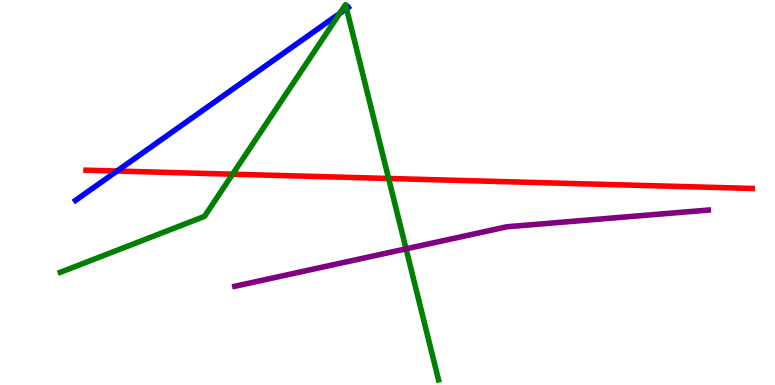[{'lines': ['blue', 'red'], 'intersections': [{'x': 1.51, 'y': 5.56}]}, {'lines': ['green', 'red'], 'intersections': [{'x': 3.0, 'y': 5.48}, {'x': 5.01, 'y': 5.36}]}, {'lines': ['purple', 'red'], 'intersections': []}, {'lines': ['blue', 'green'], 'intersections': [{'x': 4.38, 'y': 9.65}, {'x': 4.47, 'y': 9.78}]}, {'lines': ['blue', 'purple'], 'intersections': []}, {'lines': ['green', 'purple'], 'intersections': [{'x': 5.24, 'y': 3.54}]}]